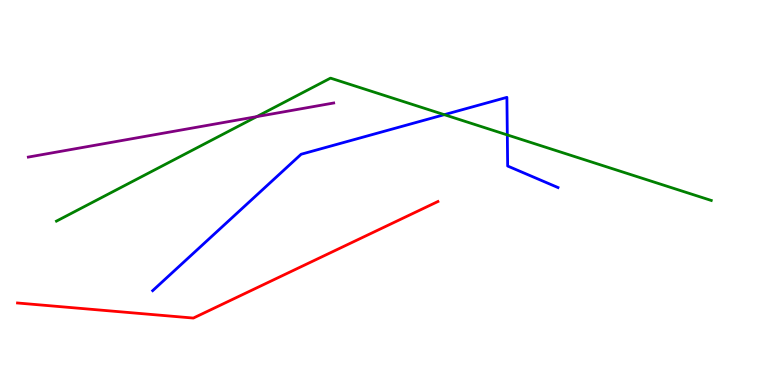[{'lines': ['blue', 'red'], 'intersections': []}, {'lines': ['green', 'red'], 'intersections': []}, {'lines': ['purple', 'red'], 'intersections': []}, {'lines': ['blue', 'green'], 'intersections': [{'x': 5.73, 'y': 7.02}, {'x': 6.55, 'y': 6.5}]}, {'lines': ['blue', 'purple'], 'intersections': []}, {'lines': ['green', 'purple'], 'intersections': [{'x': 3.31, 'y': 6.97}]}]